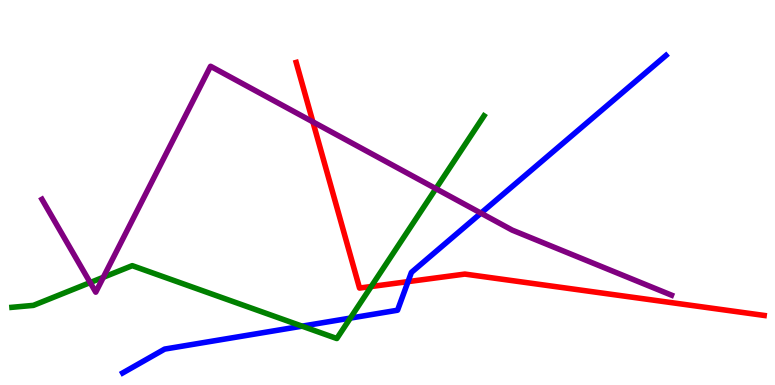[{'lines': ['blue', 'red'], 'intersections': [{'x': 5.26, 'y': 2.69}]}, {'lines': ['green', 'red'], 'intersections': [{'x': 4.79, 'y': 2.56}]}, {'lines': ['purple', 'red'], 'intersections': [{'x': 4.04, 'y': 6.83}]}, {'lines': ['blue', 'green'], 'intersections': [{'x': 3.9, 'y': 1.53}, {'x': 4.52, 'y': 1.74}]}, {'lines': ['blue', 'purple'], 'intersections': [{'x': 6.21, 'y': 4.46}]}, {'lines': ['green', 'purple'], 'intersections': [{'x': 1.16, 'y': 2.66}, {'x': 1.33, 'y': 2.8}, {'x': 5.62, 'y': 5.1}]}]